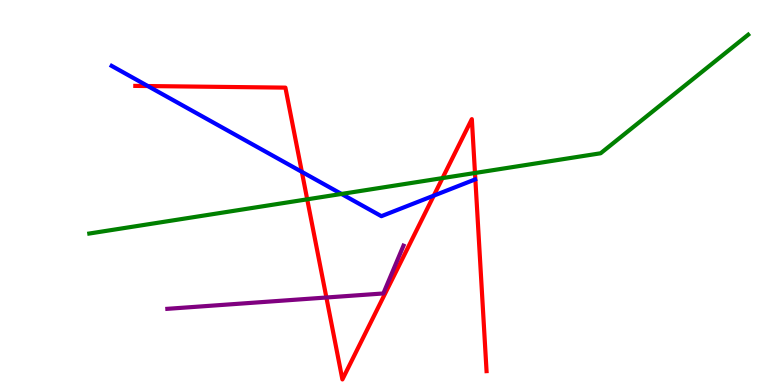[{'lines': ['blue', 'red'], 'intersections': [{'x': 1.91, 'y': 7.77}, {'x': 3.89, 'y': 5.54}, {'x': 5.6, 'y': 4.92}]}, {'lines': ['green', 'red'], 'intersections': [{'x': 3.96, 'y': 4.82}, {'x': 5.71, 'y': 5.37}, {'x': 6.13, 'y': 5.51}]}, {'lines': ['purple', 'red'], 'intersections': [{'x': 4.21, 'y': 2.27}]}, {'lines': ['blue', 'green'], 'intersections': [{'x': 4.41, 'y': 4.96}]}, {'lines': ['blue', 'purple'], 'intersections': []}, {'lines': ['green', 'purple'], 'intersections': []}]